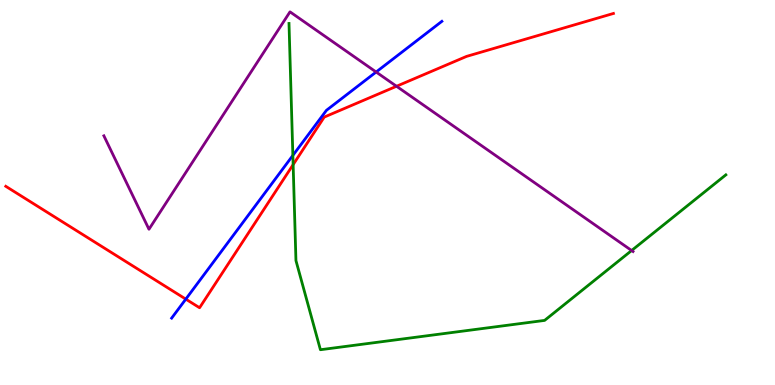[{'lines': ['blue', 'red'], 'intersections': [{'x': 2.4, 'y': 2.23}]}, {'lines': ['green', 'red'], 'intersections': [{'x': 3.78, 'y': 5.72}]}, {'lines': ['purple', 'red'], 'intersections': [{'x': 5.12, 'y': 7.76}]}, {'lines': ['blue', 'green'], 'intersections': [{'x': 3.78, 'y': 5.96}]}, {'lines': ['blue', 'purple'], 'intersections': [{'x': 4.85, 'y': 8.13}]}, {'lines': ['green', 'purple'], 'intersections': [{'x': 8.15, 'y': 3.49}]}]